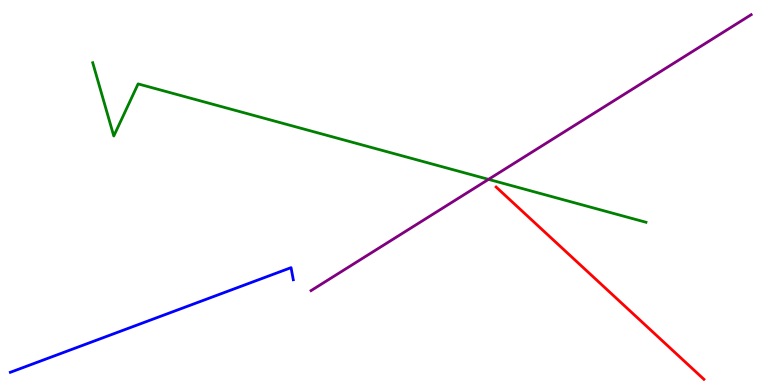[{'lines': ['blue', 'red'], 'intersections': []}, {'lines': ['green', 'red'], 'intersections': []}, {'lines': ['purple', 'red'], 'intersections': []}, {'lines': ['blue', 'green'], 'intersections': []}, {'lines': ['blue', 'purple'], 'intersections': []}, {'lines': ['green', 'purple'], 'intersections': [{'x': 6.3, 'y': 5.34}]}]